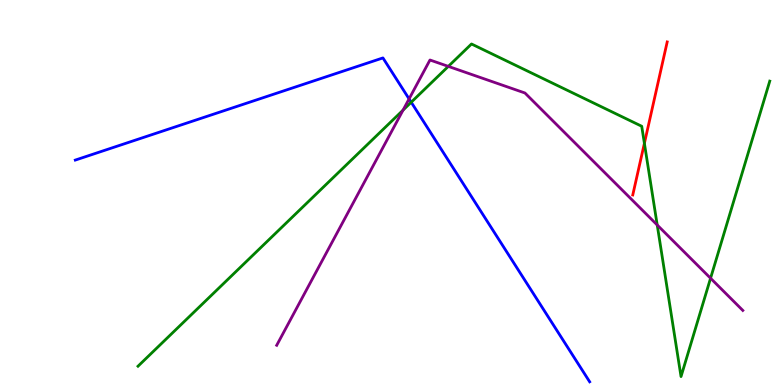[{'lines': ['blue', 'red'], 'intersections': []}, {'lines': ['green', 'red'], 'intersections': [{'x': 8.31, 'y': 6.28}]}, {'lines': ['purple', 'red'], 'intersections': []}, {'lines': ['blue', 'green'], 'intersections': [{'x': 5.31, 'y': 7.34}]}, {'lines': ['blue', 'purple'], 'intersections': [{'x': 5.28, 'y': 7.43}]}, {'lines': ['green', 'purple'], 'intersections': [{'x': 5.2, 'y': 7.14}, {'x': 5.78, 'y': 8.28}, {'x': 8.48, 'y': 4.16}, {'x': 9.17, 'y': 2.77}]}]